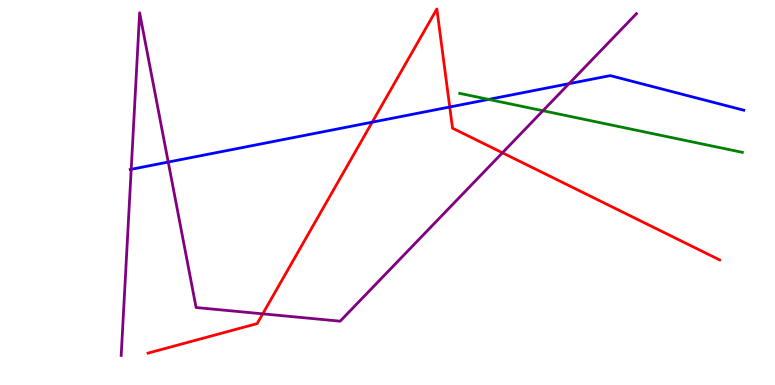[{'lines': ['blue', 'red'], 'intersections': [{'x': 4.8, 'y': 6.83}, {'x': 5.8, 'y': 7.22}]}, {'lines': ['green', 'red'], 'intersections': []}, {'lines': ['purple', 'red'], 'intersections': [{'x': 3.39, 'y': 1.85}, {'x': 6.48, 'y': 6.03}]}, {'lines': ['blue', 'green'], 'intersections': [{'x': 6.3, 'y': 7.42}]}, {'lines': ['blue', 'purple'], 'intersections': [{'x': 1.69, 'y': 5.6}, {'x': 2.17, 'y': 5.79}, {'x': 7.34, 'y': 7.83}]}, {'lines': ['green', 'purple'], 'intersections': [{'x': 7.01, 'y': 7.12}]}]